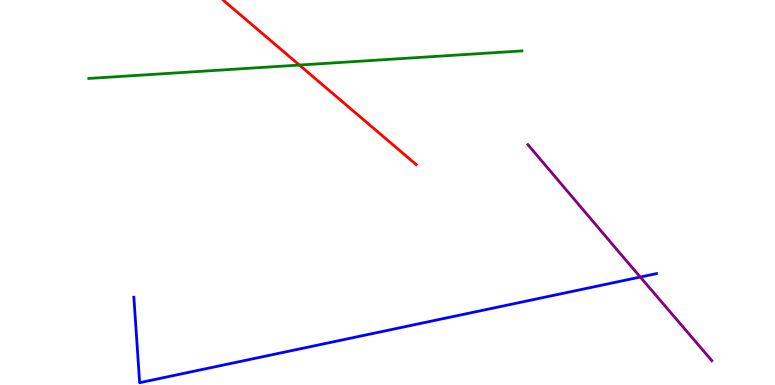[{'lines': ['blue', 'red'], 'intersections': []}, {'lines': ['green', 'red'], 'intersections': [{'x': 3.86, 'y': 8.31}]}, {'lines': ['purple', 'red'], 'intersections': []}, {'lines': ['blue', 'green'], 'intersections': []}, {'lines': ['blue', 'purple'], 'intersections': [{'x': 8.26, 'y': 2.8}]}, {'lines': ['green', 'purple'], 'intersections': []}]